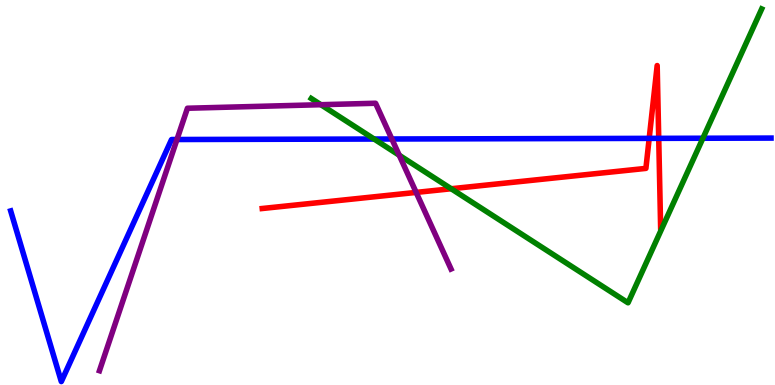[{'lines': ['blue', 'red'], 'intersections': [{'x': 8.38, 'y': 6.41}, {'x': 8.5, 'y': 6.41}]}, {'lines': ['green', 'red'], 'intersections': [{'x': 5.82, 'y': 5.1}]}, {'lines': ['purple', 'red'], 'intersections': [{'x': 5.37, 'y': 5.0}]}, {'lines': ['blue', 'green'], 'intersections': [{'x': 4.83, 'y': 6.39}, {'x': 9.07, 'y': 6.41}]}, {'lines': ['blue', 'purple'], 'intersections': [{'x': 2.28, 'y': 6.38}, {'x': 5.06, 'y': 6.39}]}, {'lines': ['green', 'purple'], 'intersections': [{'x': 4.14, 'y': 7.28}, {'x': 5.15, 'y': 5.97}]}]